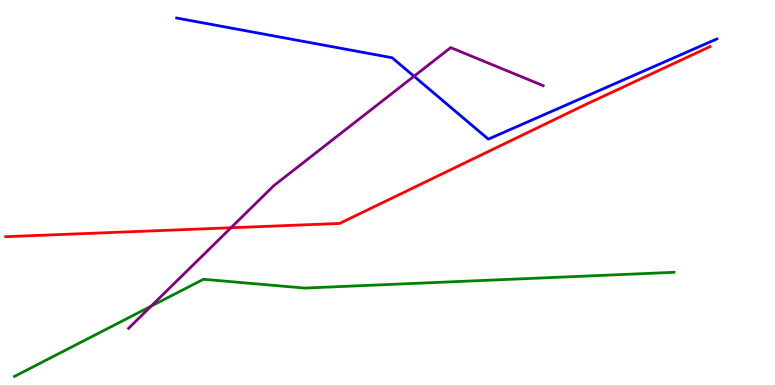[{'lines': ['blue', 'red'], 'intersections': []}, {'lines': ['green', 'red'], 'intersections': []}, {'lines': ['purple', 'red'], 'intersections': [{'x': 2.98, 'y': 4.08}]}, {'lines': ['blue', 'green'], 'intersections': []}, {'lines': ['blue', 'purple'], 'intersections': [{'x': 5.34, 'y': 8.02}]}, {'lines': ['green', 'purple'], 'intersections': [{'x': 1.95, 'y': 2.05}]}]